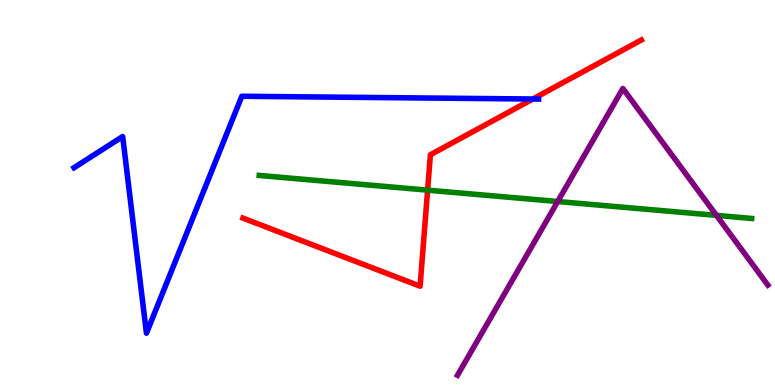[{'lines': ['blue', 'red'], 'intersections': [{'x': 6.88, 'y': 7.43}]}, {'lines': ['green', 'red'], 'intersections': [{'x': 5.52, 'y': 5.06}]}, {'lines': ['purple', 'red'], 'intersections': []}, {'lines': ['blue', 'green'], 'intersections': []}, {'lines': ['blue', 'purple'], 'intersections': []}, {'lines': ['green', 'purple'], 'intersections': [{'x': 7.2, 'y': 4.77}, {'x': 9.24, 'y': 4.41}]}]